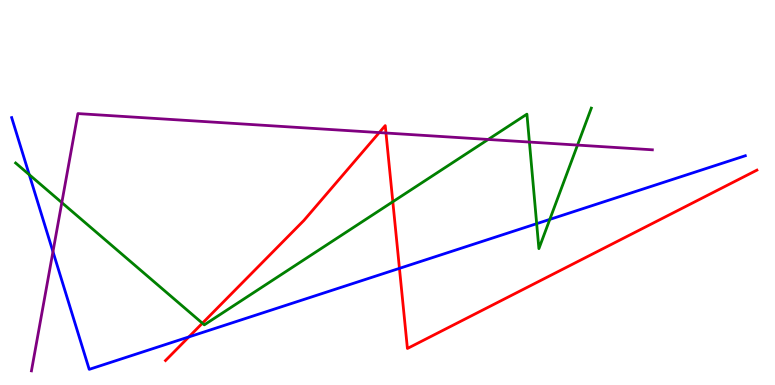[{'lines': ['blue', 'red'], 'intersections': [{'x': 2.44, 'y': 1.25}, {'x': 5.15, 'y': 3.03}]}, {'lines': ['green', 'red'], 'intersections': [{'x': 2.61, 'y': 1.61}, {'x': 5.07, 'y': 4.76}]}, {'lines': ['purple', 'red'], 'intersections': [{'x': 4.89, 'y': 6.56}, {'x': 4.98, 'y': 6.55}]}, {'lines': ['blue', 'green'], 'intersections': [{'x': 0.377, 'y': 5.46}, {'x': 6.92, 'y': 4.19}, {'x': 7.09, 'y': 4.3}]}, {'lines': ['blue', 'purple'], 'intersections': [{'x': 0.683, 'y': 3.46}]}, {'lines': ['green', 'purple'], 'intersections': [{'x': 0.798, 'y': 4.74}, {'x': 6.3, 'y': 6.38}, {'x': 6.83, 'y': 6.31}, {'x': 7.45, 'y': 6.23}]}]